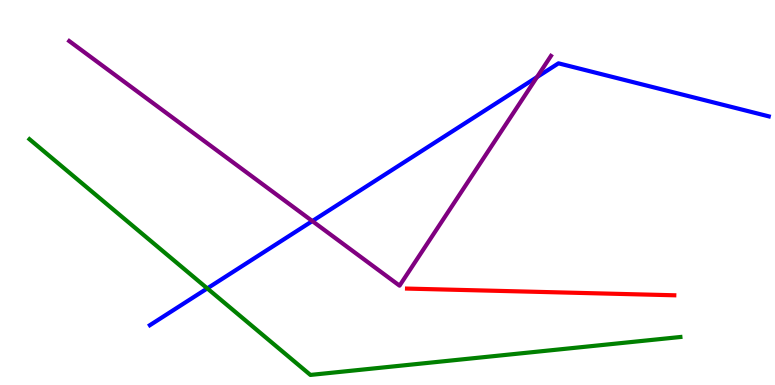[{'lines': ['blue', 'red'], 'intersections': []}, {'lines': ['green', 'red'], 'intersections': []}, {'lines': ['purple', 'red'], 'intersections': []}, {'lines': ['blue', 'green'], 'intersections': [{'x': 2.67, 'y': 2.51}]}, {'lines': ['blue', 'purple'], 'intersections': [{'x': 4.03, 'y': 4.26}, {'x': 6.93, 'y': 8.0}]}, {'lines': ['green', 'purple'], 'intersections': []}]